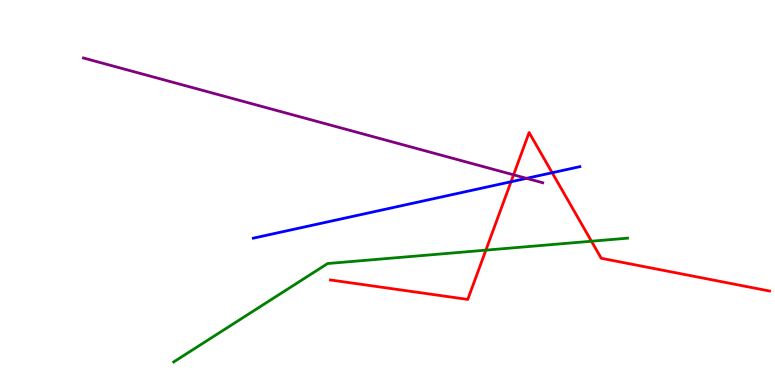[{'lines': ['blue', 'red'], 'intersections': [{'x': 6.59, 'y': 5.28}, {'x': 7.12, 'y': 5.51}]}, {'lines': ['green', 'red'], 'intersections': [{'x': 6.27, 'y': 3.5}, {'x': 7.63, 'y': 3.73}]}, {'lines': ['purple', 'red'], 'intersections': [{'x': 6.63, 'y': 5.46}]}, {'lines': ['blue', 'green'], 'intersections': []}, {'lines': ['blue', 'purple'], 'intersections': [{'x': 6.79, 'y': 5.37}]}, {'lines': ['green', 'purple'], 'intersections': []}]